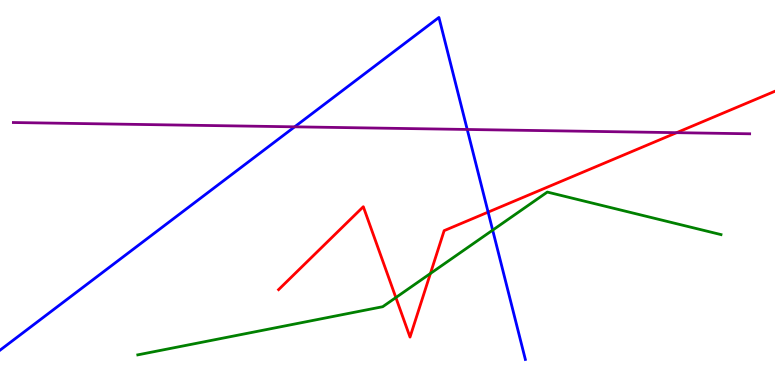[{'lines': ['blue', 'red'], 'intersections': [{'x': 6.3, 'y': 4.49}]}, {'lines': ['green', 'red'], 'intersections': [{'x': 5.11, 'y': 2.27}, {'x': 5.55, 'y': 2.9}]}, {'lines': ['purple', 'red'], 'intersections': [{'x': 8.73, 'y': 6.55}]}, {'lines': ['blue', 'green'], 'intersections': [{'x': 6.36, 'y': 4.02}]}, {'lines': ['blue', 'purple'], 'intersections': [{'x': 3.8, 'y': 6.71}, {'x': 6.03, 'y': 6.64}]}, {'lines': ['green', 'purple'], 'intersections': []}]